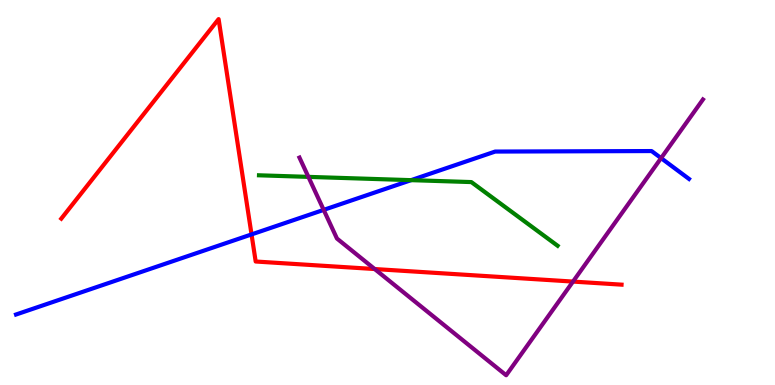[{'lines': ['blue', 'red'], 'intersections': [{'x': 3.25, 'y': 3.91}]}, {'lines': ['green', 'red'], 'intersections': []}, {'lines': ['purple', 'red'], 'intersections': [{'x': 4.83, 'y': 3.01}, {'x': 7.39, 'y': 2.69}]}, {'lines': ['blue', 'green'], 'intersections': [{'x': 5.3, 'y': 5.32}]}, {'lines': ['blue', 'purple'], 'intersections': [{'x': 4.18, 'y': 4.55}, {'x': 8.53, 'y': 5.89}]}, {'lines': ['green', 'purple'], 'intersections': [{'x': 3.98, 'y': 5.41}]}]